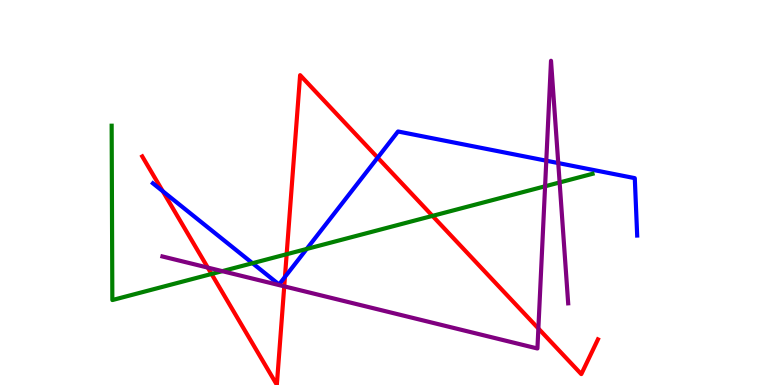[{'lines': ['blue', 'red'], 'intersections': [{'x': 2.1, 'y': 5.03}, {'x': 3.68, 'y': 2.81}, {'x': 4.87, 'y': 5.91}]}, {'lines': ['green', 'red'], 'intersections': [{'x': 2.73, 'y': 2.88}, {'x': 3.7, 'y': 3.4}, {'x': 5.58, 'y': 4.39}]}, {'lines': ['purple', 'red'], 'intersections': [{'x': 2.68, 'y': 3.05}, {'x': 3.67, 'y': 2.56}, {'x': 6.95, 'y': 1.47}]}, {'lines': ['blue', 'green'], 'intersections': [{'x': 3.26, 'y': 3.16}, {'x': 3.96, 'y': 3.53}]}, {'lines': ['blue', 'purple'], 'intersections': [{'x': 7.05, 'y': 5.83}, {'x': 7.2, 'y': 5.76}]}, {'lines': ['green', 'purple'], 'intersections': [{'x': 2.87, 'y': 2.96}, {'x': 7.03, 'y': 5.16}, {'x': 7.22, 'y': 5.26}]}]